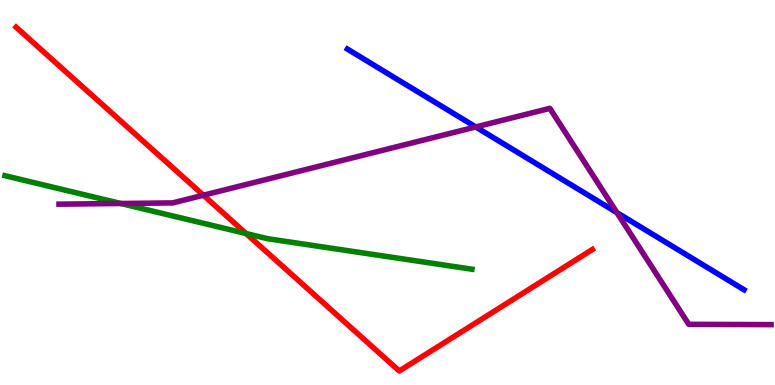[{'lines': ['blue', 'red'], 'intersections': []}, {'lines': ['green', 'red'], 'intersections': [{'x': 3.18, 'y': 3.93}]}, {'lines': ['purple', 'red'], 'intersections': [{'x': 2.62, 'y': 4.93}]}, {'lines': ['blue', 'green'], 'intersections': []}, {'lines': ['blue', 'purple'], 'intersections': [{'x': 6.14, 'y': 6.7}, {'x': 7.96, 'y': 4.48}]}, {'lines': ['green', 'purple'], 'intersections': [{'x': 1.56, 'y': 4.71}]}]